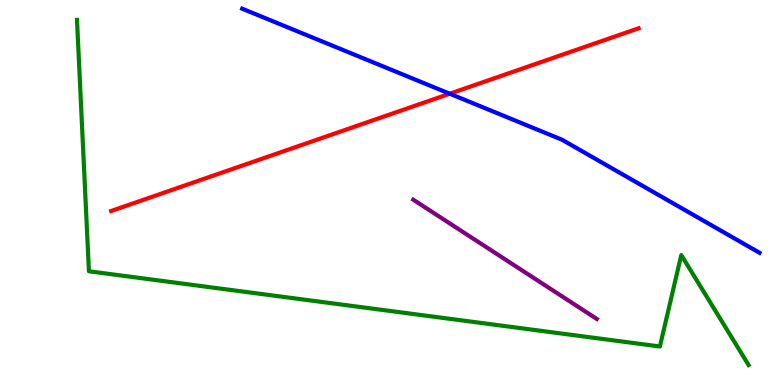[{'lines': ['blue', 'red'], 'intersections': [{'x': 5.8, 'y': 7.57}]}, {'lines': ['green', 'red'], 'intersections': []}, {'lines': ['purple', 'red'], 'intersections': []}, {'lines': ['blue', 'green'], 'intersections': []}, {'lines': ['blue', 'purple'], 'intersections': []}, {'lines': ['green', 'purple'], 'intersections': []}]